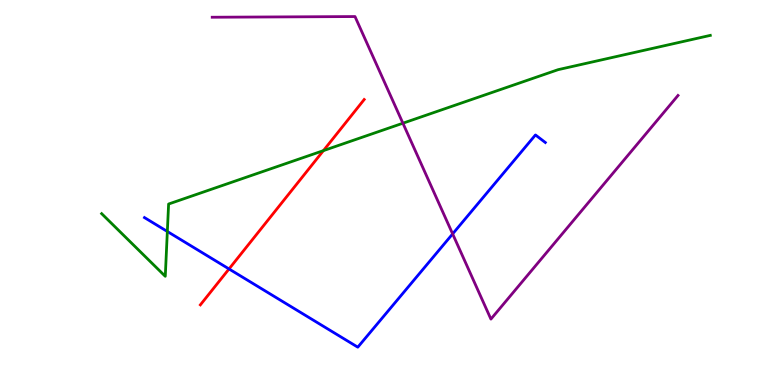[{'lines': ['blue', 'red'], 'intersections': [{'x': 2.96, 'y': 3.01}]}, {'lines': ['green', 'red'], 'intersections': [{'x': 4.17, 'y': 6.09}]}, {'lines': ['purple', 'red'], 'intersections': []}, {'lines': ['blue', 'green'], 'intersections': [{'x': 2.16, 'y': 3.99}]}, {'lines': ['blue', 'purple'], 'intersections': [{'x': 5.84, 'y': 3.92}]}, {'lines': ['green', 'purple'], 'intersections': [{'x': 5.2, 'y': 6.8}]}]